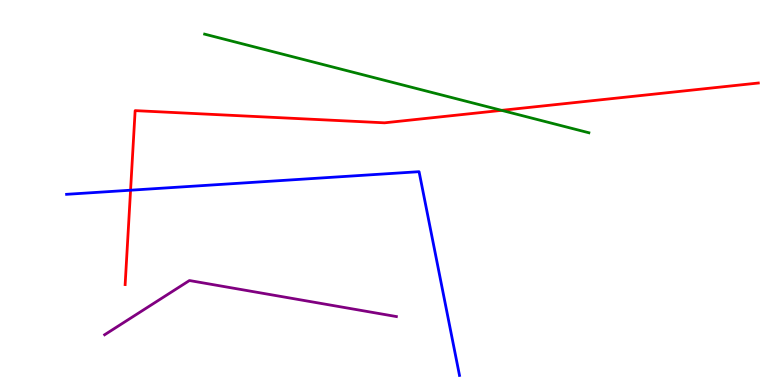[{'lines': ['blue', 'red'], 'intersections': [{'x': 1.68, 'y': 5.06}]}, {'lines': ['green', 'red'], 'intersections': [{'x': 6.47, 'y': 7.13}]}, {'lines': ['purple', 'red'], 'intersections': []}, {'lines': ['blue', 'green'], 'intersections': []}, {'lines': ['blue', 'purple'], 'intersections': []}, {'lines': ['green', 'purple'], 'intersections': []}]